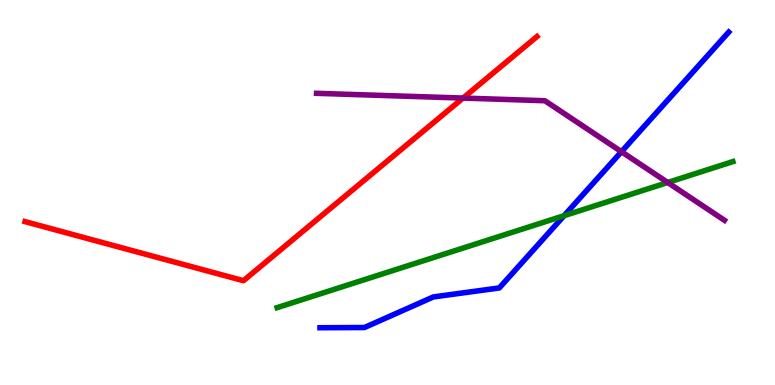[{'lines': ['blue', 'red'], 'intersections': []}, {'lines': ['green', 'red'], 'intersections': []}, {'lines': ['purple', 'red'], 'intersections': [{'x': 5.97, 'y': 7.45}]}, {'lines': ['blue', 'green'], 'intersections': [{'x': 7.28, 'y': 4.4}]}, {'lines': ['blue', 'purple'], 'intersections': [{'x': 8.02, 'y': 6.06}]}, {'lines': ['green', 'purple'], 'intersections': [{'x': 8.62, 'y': 5.26}]}]